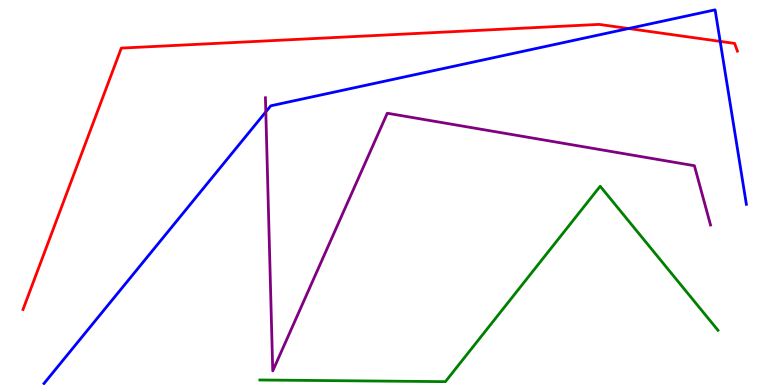[{'lines': ['blue', 'red'], 'intersections': [{'x': 8.11, 'y': 9.26}, {'x': 9.29, 'y': 8.93}]}, {'lines': ['green', 'red'], 'intersections': []}, {'lines': ['purple', 'red'], 'intersections': []}, {'lines': ['blue', 'green'], 'intersections': []}, {'lines': ['blue', 'purple'], 'intersections': [{'x': 3.43, 'y': 7.09}]}, {'lines': ['green', 'purple'], 'intersections': []}]